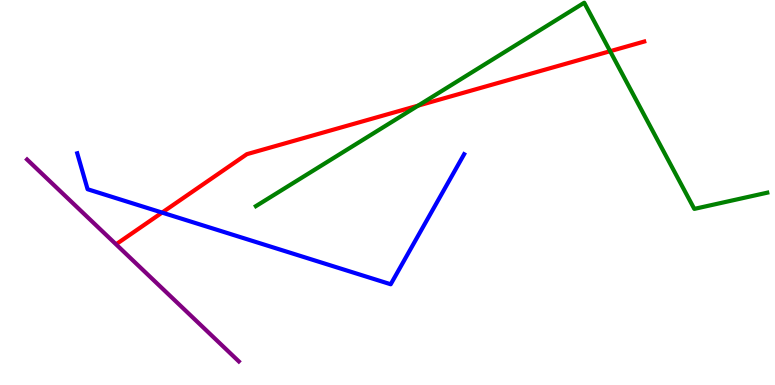[{'lines': ['blue', 'red'], 'intersections': [{'x': 2.09, 'y': 4.48}]}, {'lines': ['green', 'red'], 'intersections': [{'x': 5.4, 'y': 7.26}, {'x': 7.87, 'y': 8.67}]}, {'lines': ['purple', 'red'], 'intersections': []}, {'lines': ['blue', 'green'], 'intersections': []}, {'lines': ['blue', 'purple'], 'intersections': []}, {'lines': ['green', 'purple'], 'intersections': []}]